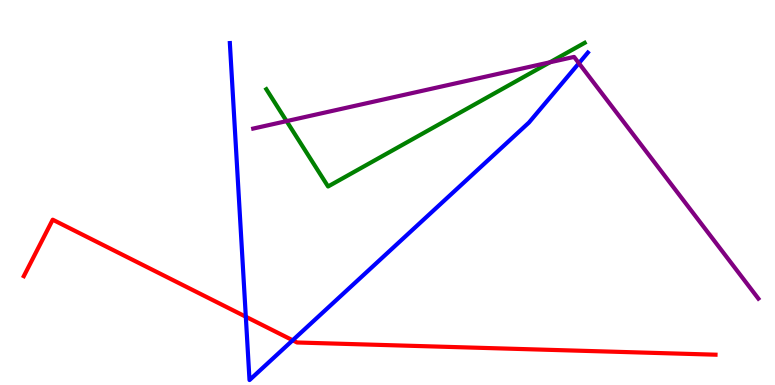[{'lines': ['blue', 'red'], 'intersections': [{'x': 3.17, 'y': 1.77}, {'x': 3.78, 'y': 1.16}]}, {'lines': ['green', 'red'], 'intersections': []}, {'lines': ['purple', 'red'], 'intersections': []}, {'lines': ['blue', 'green'], 'intersections': []}, {'lines': ['blue', 'purple'], 'intersections': [{'x': 7.47, 'y': 8.36}]}, {'lines': ['green', 'purple'], 'intersections': [{'x': 3.7, 'y': 6.85}, {'x': 7.1, 'y': 8.38}]}]